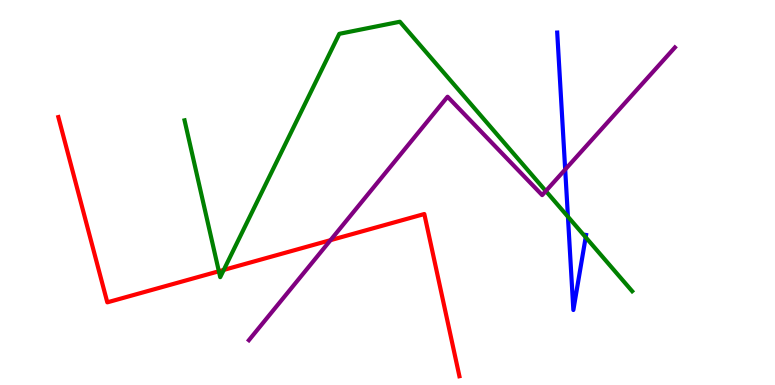[{'lines': ['blue', 'red'], 'intersections': []}, {'lines': ['green', 'red'], 'intersections': [{'x': 2.82, 'y': 2.95}, {'x': 2.89, 'y': 2.99}]}, {'lines': ['purple', 'red'], 'intersections': [{'x': 4.26, 'y': 3.76}]}, {'lines': ['blue', 'green'], 'intersections': [{'x': 7.33, 'y': 4.37}, {'x': 7.56, 'y': 3.84}]}, {'lines': ['blue', 'purple'], 'intersections': [{'x': 7.29, 'y': 5.6}]}, {'lines': ['green', 'purple'], 'intersections': [{'x': 7.04, 'y': 5.04}]}]